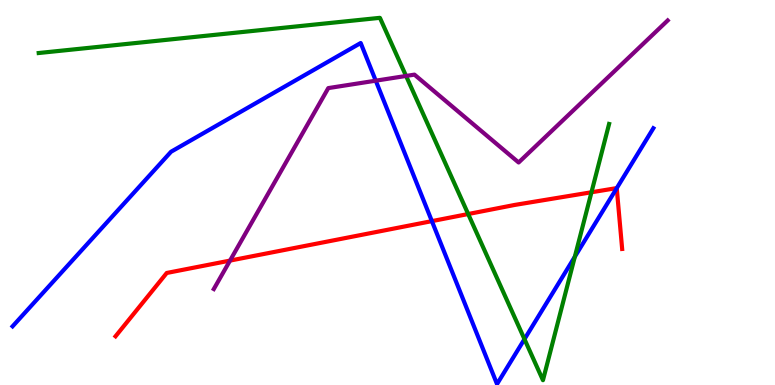[{'lines': ['blue', 'red'], 'intersections': [{'x': 5.57, 'y': 4.26}, {'x': 7.96, 'y': 5.11}]}, {'lines': ['green', 'red'], 'intersections': [{'x': 6.04, 'y': 4.44}, {'x': 7.63, 'y': 5.01}]}, {'lines': ['purple', 'red'], 'intersections': [{'x': 2.97, 'y': 3.23}]}, {'lines': ['blue', 'green'], 'intersections': [{'x': 6.77, 'y': 1.19}, {'x': 7.42, 'y': 3.33}]}, {'lines': ['blue', 'purple'], 'intersections': [{'x': 4.85, 'y': 7.9}]}, {'lines': ['green', 'purple'], 'intersections': [{'x': 5.24, 'y': 8.03}]}]